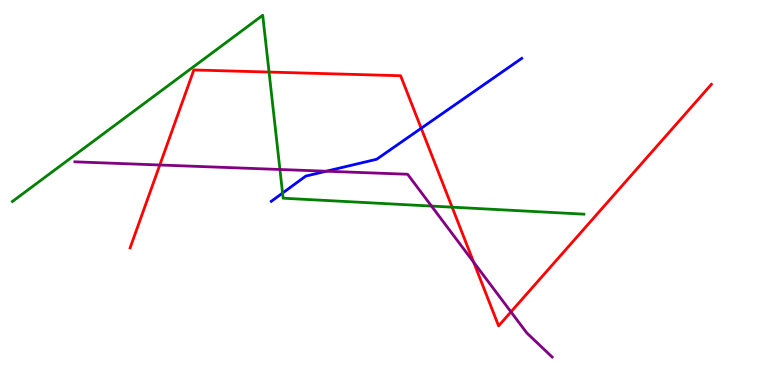[{'lines': ['blue', 'red'], 'intersections': [{'x': 5.43, 'y': 6.67}]}, {'lines': ['green', 'red'], 'intersections': [{'x': 3.47, 'y': 8.13}, {'x': 5.83, 'y': 4.62}]}, {'lines': ['purple', 'red'], 'intersections': [{'x': 2.06, 'y': 5.71}, {'x': 6.11, 'y': 3.19}, {'x': 6.59, 'y': 1.9}]}, {'lines': ['blue', 'green'], 'intersections': [{'x': 3.65, 'y': 4.99}]}, {'lines': ['blue', 'purple'], 'intersections': [{'x': 4.21, 'y': 5.55}]}, {'lines': ['green', 'purple'], 'intersections': [{'x': 3.61, 'y': 5.6}, {'x': 5.57, 'y': 4.65}]}]